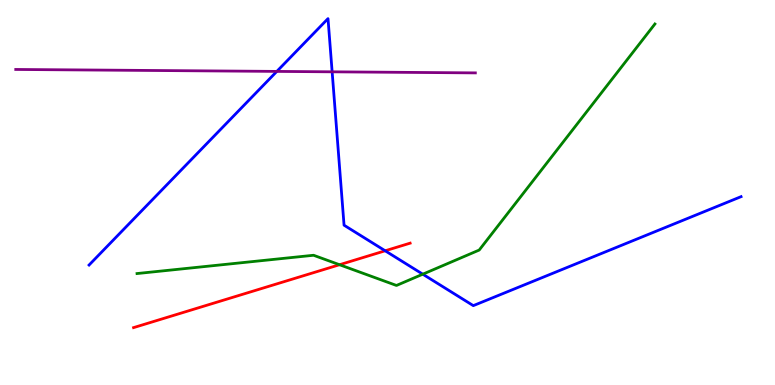[{'lines': ['blue', 'red'], 'intersections': [{'x': 4.97, 'y': 3.49}]}, {'lines': ['green', 'red'], 'intersections': [{'x': 4.38, 'y': 3.12}]}, {'lines': ['purple', 'red'], 'intersections': []}, {'lines': ['blue', 'green'], 'intersections': [{'x': 5.46, 'y': 2.88}]}, {'lines': ['blue', 'purple'], 'intersections': [{'x': 3.57, 'y': 8.15}, {'x': 4.29, 'y': 8.13}]}, {'lines': ['green', 'purple'], 'intersections': []}]